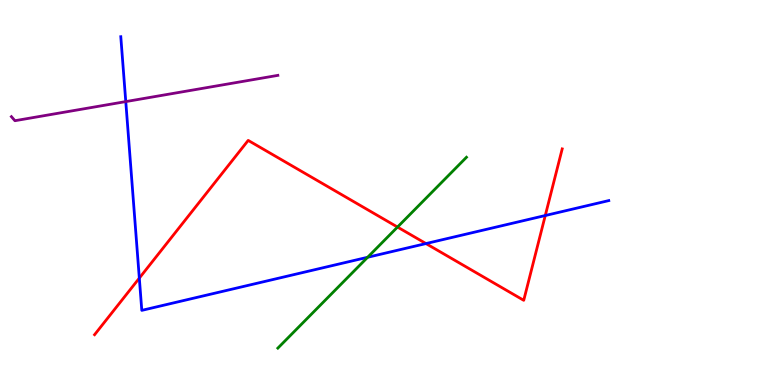[{'lines': ['blue', 'red'], 'intersections': [{'x': 1.8, 'y': 2.78}, {'x': 5.5, 'y': 3.67}, {'x': 7.04, 'y': 4.4}]}, {'lines': ['green', 'red'], 'intersections': [{'x': 5.13, 'y': 4.1}]}, {'lines': ['purple', 'red'], 'intersections': []}, {'lines': ['blue', 'green'], 'intersections': [{'x': 4.74, 'y': 3.32}]}, {'lines': ['blue', 'purple'], 'intersections': [{'x': 1.62, 'y': 7.36}]}, {'lines': ['green', 'purple'], 'intersections': []}]